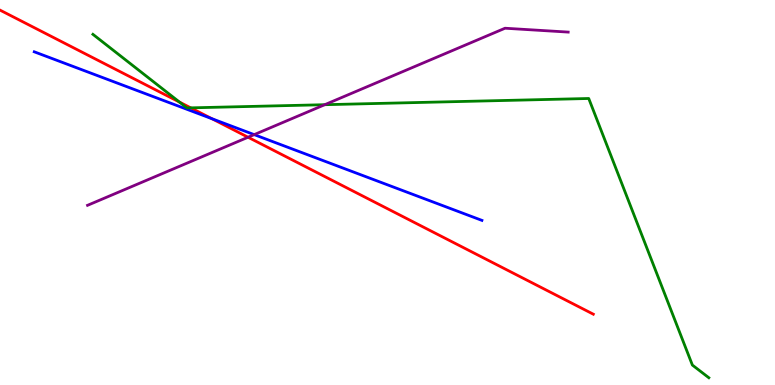[{'lines': ['blue', 'red'], 'intersections': [{'x': 2.73, 'y': 6.92}]}, {'lines': ['green', 'red'], 'intersections': [{'x': 2.32, 'y': 7.35}, {'x': 2.46, 'y': 7.2}]}, {'lines': ['purple', 'red'], 'intersections': [{'x': 3.2, 'y': 6.44}]}, {'lines': ['blue', 'green'], 'intersections': []}, {'lines': ['blue', 'purple'], 'intersections': [{'x': 3.28, 'y': 6.5}]}, {'lines': ['green', 'purple'], 'intersections': [{'x': 4.19, 'y': 7.28}]}]